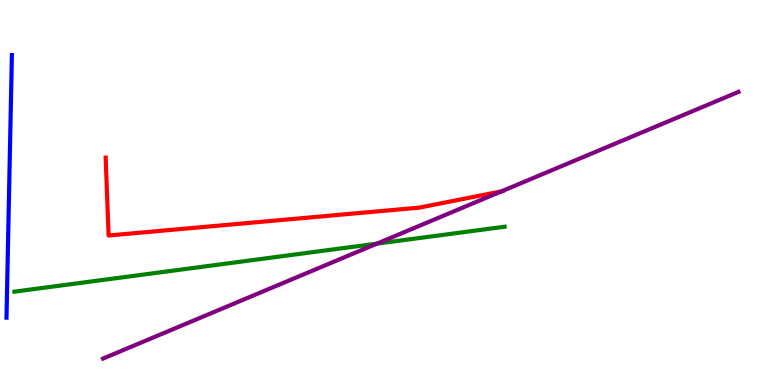[{'lines': ['blue', 'red'], 'intersections': []}, {'lines': ['green', 'red'], 'intersections': []}, {'lines': ['purple', 'red'], 'intersections': [{'x': 6.47, 'y': 5.03}]}, {'lines': ['blue', 'green'], 'intersections': []}, {'lines': ['blue', 'purple'], 'intersections': []}, {'lines': ['green', 'purple'], 'intersections': [{'x': 4.86, 'y': 3.67}]}]